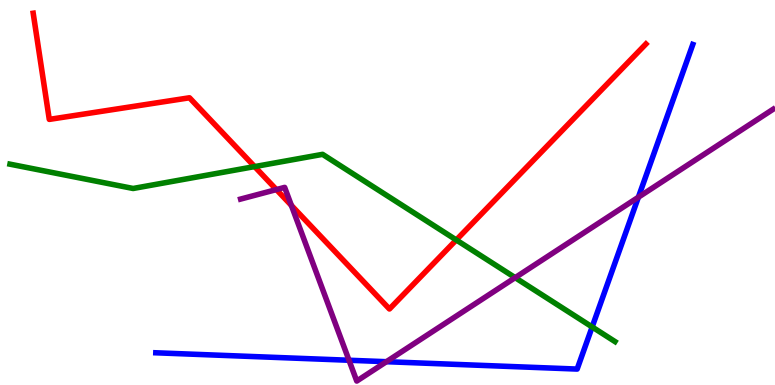[{'lines': ['blue', 'red'], 'intersections': []}, {'lines': ['green', 'red'], 'intersections': [{'x': 3.29, 'y': 5.67}, {'x': 5.89, 'y': 3.77}]}, {'lines': ['purple', 'red'], 'intersections': [{'x': 3.57, 'y': 5.08}, {'x': 3.76, 'y': 4.66}]}, {'lines': ['blue', 'green'], 'intersections': [{'x': 7.64, 'y': 1.51}]}, {'lines': ['blue', 'purple'], 'intersections': [{'x': 4.5, 'y': 0.643}, {'x': 4.99, 'y': 0.605}, {'x': 8.24, 'y': 4.88}]}, {'lines': ['green', 'purple'], 'intersections': [{'x': 6.65, 'y': 2.79}]}]